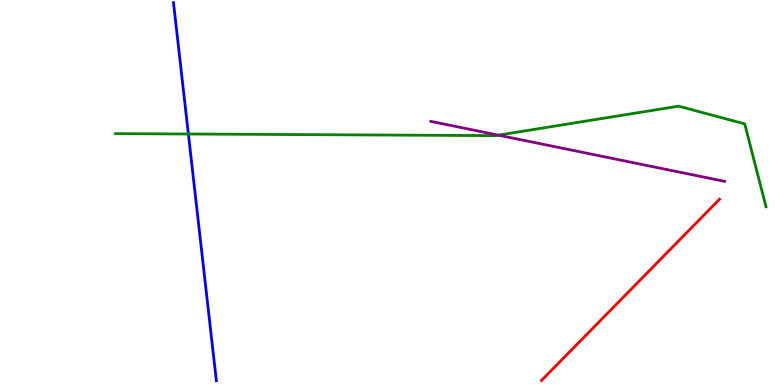[{'lines': ['blue', 'red'], 'intersections': []}, {'lines': ['green', 'red'], 'intersections': []}, {'lines': ['purple', 'red'], 'intersections': []}, {'lines': ['blue', 'green'], 'intersections': [{'x': 2.43, 'y': 6.52}]}, {'lines': ['blue', 'purple'], 'intersections': []}, {'lines': ['green', 'purple'], 'intersections': [{'x': 6.43, 'y': 6.49}]}]